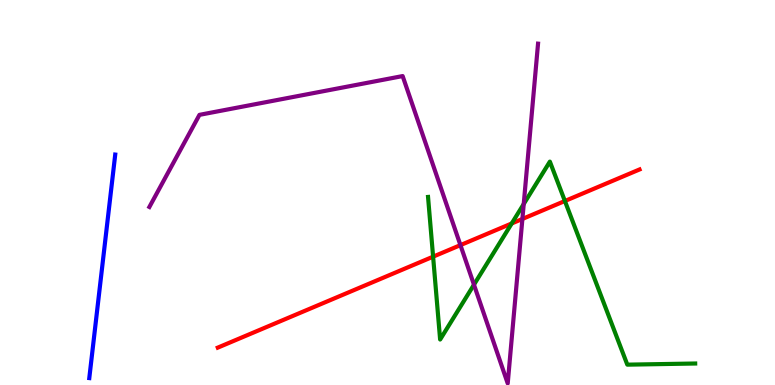[{'lines': ['blue', 'red'], 'intersections': []}, {'lines': ['green', 'red'], 'intersections': [{'x': 5.59, 'y': 3.33}, {'x': 6.6, 'y': 4.2}, {'x': 7.29, 'y': 4.78}]}, {'lines': ['purple', 'red'], 'intersections': [{'x': 5.94, 'y': 3.63}, {'x': 6.74, 'y': 4.31}]}, {'lines': ['blue', 'green'], 'intersections': []}, {'lines': ['blue', 'purple'], 'intersections': []}, {'lines': ['green', 'purple'], 'intersections': [{'x': 6.12, 'y': 2.61}, {'x': 6.76, 'y': 4.7}]}]